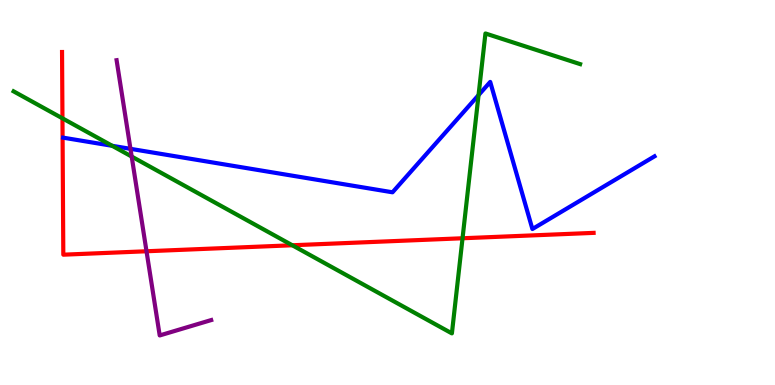[{'lines': ['blue', 'red'], 'intersections': []}, {'lines': ['green', 'red'], 'intersections': [{'x': 0.806, 'y': 6.93}, {'x': 3.77, 'y': 3.63}, {'x': 5.97, 'y': 3.81}]}, {'lines': ['purple', 'red'], 'intersections': [{'x': 1.89, 'y': 3.47}]}, {'lines': ['blue', 'green'], 'intersections': [{'x': 1.45, 'y': 6.21}, {'x': 6.17, 'y': 7.53}]}, {'lines': ['blue', 'purple'], 'intersections': [{'x': 1.68, 'y': 6.13}]}, {'lines': ['green', 'purple'], 'intersections': [{'x': 1.7, 'y': 5.93}]}]